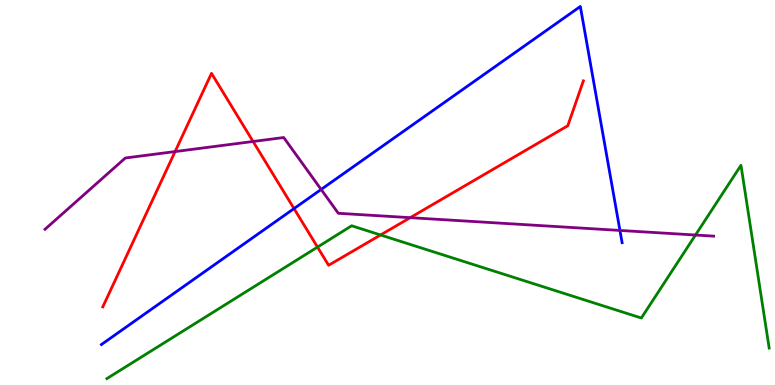[{'lines': ['blue', 'red'], 'intersections': [{'x': 3.79, 'y': 4.58}]}, {'lines': ['green', 'red'], 'intersections': [{'x': 4.1, 'y': 3.58}, {'x': 4.91, 'y': 3.9}]}, {'lines': ['purple', 'red'], 'intersections': [{'x': 2.26, 'y': 6.06}, {'x': 3.27, 'y': 6.33}, {'x': 5.29, 'y': 4.35}]}, {'lines': ['blue', 'green'], 'intersections': []}, {'lines': ['blue', 'purple'], 'intersections': [{'x': 4.14, 'y': 5.08}, {'x': 8.0, 'y': 4.01}]}, {'lines': ['green', 'purple'], 'intersections': [{'x': 8.97, 'y': 3.9}]}]